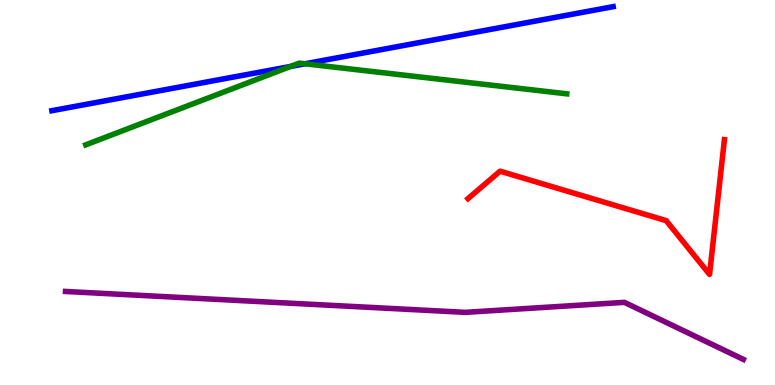[{'lines': ['blue', 'red'], 'intersections': []}, {'lines': ['green', 'red'], 'intersections': []}, {'lines': ['purple', 'red'], 'intersections': []}, {'lines': ['blue', 'green'], 'intersections': [{'x': 3.75, 'y': 8.27}, {'x': 3.94, 'y': 8.34}]}, {'lines': ['blue', 'purple'], 'intersections': []}, {'lines': ['green', 'purple'], 'intersections': []}]